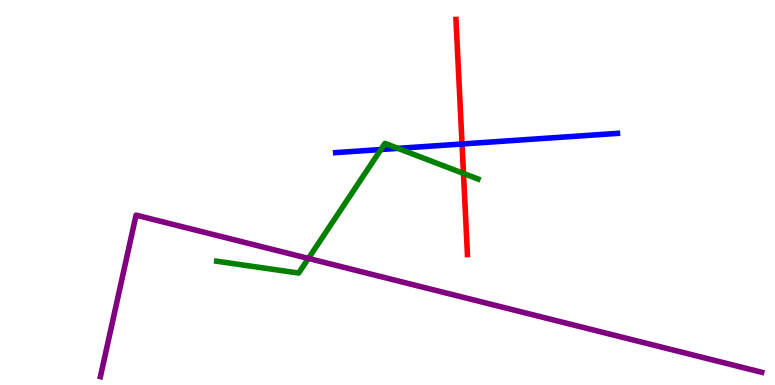[{'lines': ['blue', 'red'], 'intersections': [{'x': 5.96, 'y': 6.26}]}, {'lines': ['green', 'red'], 'intersections': [{'x': 5.98, 'y': 5.5}]}, {'lines': ['purple', 'red'], 'intersections': []}, {'lines': ['blue', 'green'], 'intersections': [{'x': 4.91, 'y': 6.12}, {'x': 5.14, 'y': 6.15}]}, {'lines': ['blue', 'purple'], 'intersections': []}, {'lines': ['green', 'purple'], 'intersections': [{'x': 3.98, 'y': 3.29}]}]